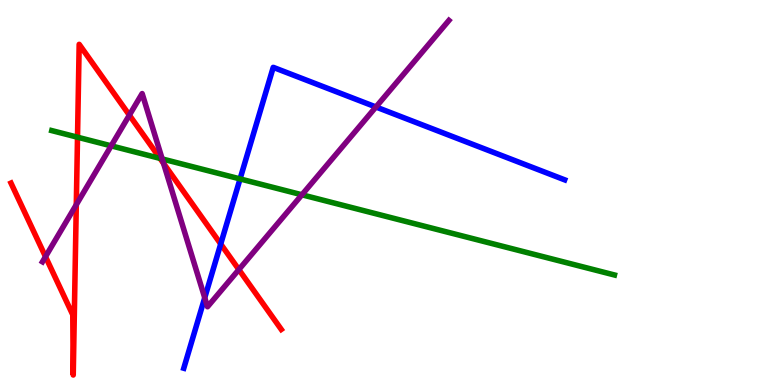[{'lines': ['blue', 'red'], 'intersections': [{'x': 2.85, 'y': 3.66}]}, {'lines': ['green', 'red'], 'intersections': [{'x': 1.0, 'y': 6.44}, {'x': 2.06, 'y': 5.89}]}, {'lines': ['purple', 'red'], 'intersections': [{'x': 0.587, 'y': 3.33}, {'x': 0.984, 'y': 4.68}, {'x': 1.67, 'y': 7.01}, {'x': 2.11, 'y': 5.76}, {'x': 3.08, 'y': 3.0}]}, {'lines': ['blue', 'green'], 'intersections': [{'x': 3.1, 'y': 5.35}]}, {'lines': ['blue', 'purple'], 'intersections': [{'x': 2.64, 'y': 2.27}, {'x': 4.85, 'y': 7.22}]}, {'lines': ['green', 'purple'], 'intersections': [{'x': 1.43, 'y': 6.21}, {'x': 2.09, 'y': 5.87}, {'x': 3.9, 'y': 4.94}]}]